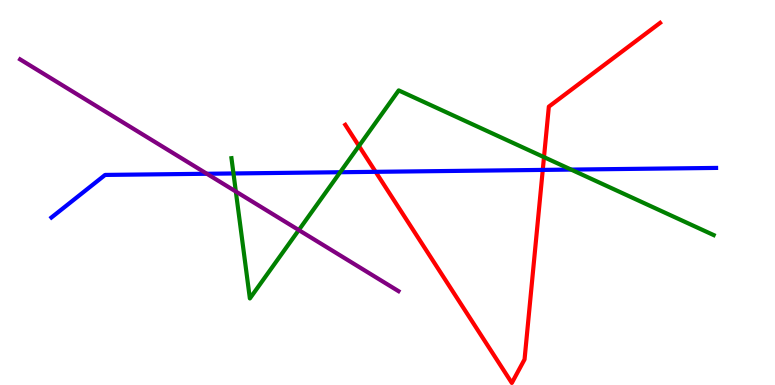[{'lines': ['blue', 'red'], 'intersections': [{'x': 4.85, 'y': 5.54}, {'x': 7.0, 'y': 5.59}]}, {'lines': ['green', 'red'], 'intersections': [{'x': 4.63, 'y': 6.21}, {'x': 7.02, 'y': 5.92}]}, {'lines': ['purple', 'red'], 'intersections': []}, {'lines': ['blue', 'green'], 'intersections': [{'x': 3.01, 'y': 5.49}, {'x': 4.39, 'y': 5.53}, {'x': 7.37, 'y': 5.6}]}, {'lines': ['blue', 'purple'], 'intersections': [{'x': 2.67, 'y': 5.49}]}, {'lines': ['green', 'purple'], 'intersections': [{'x': 3.04, 'y': 5.03}, {'x': 3.86, 'y': 4.02}]}]